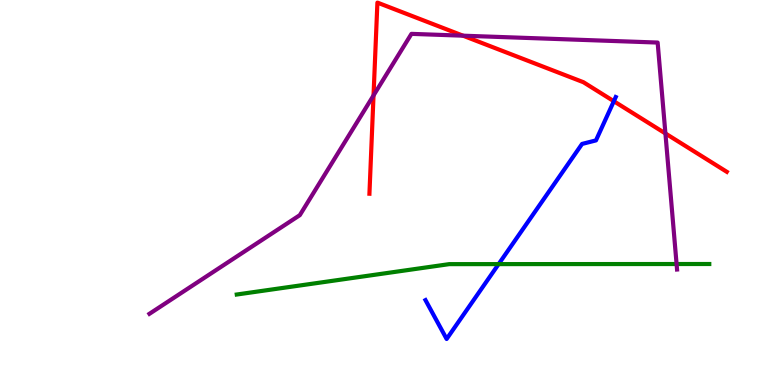[{'lines': ['blue', 'red'], 'intersections': [{'x': 7.92, 'y': 7.37}]}, {'lines': ['green', 'red'], 'intersections': []}, {'lines': ['purple', 'red'], 'intersections': [{'x': 4.82, 'y': 7.52}, {'x': 5.97, 'y': 9.07}, {'x': 8.59, 'y': 6.53}]}, {'lines': ['blue', 'green'], 'intersections': [{'x': 6.43, 'y': 3.14}]}, {'lines': ['blue', 'purple'], 'intersections': []}, {'lines': ['green', 'purple'], 'intersections': [{'x': 8.73, 'y': 3.14}]}]